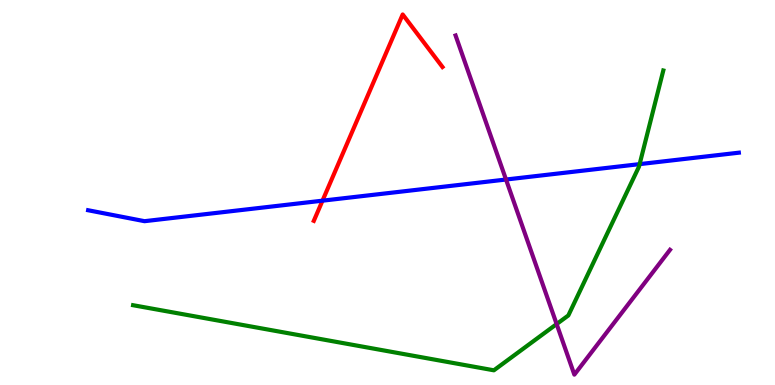[{'lines': ['blue', 'red'], 'intersections': [{'x': 4.16, 'y': 4.79}]}, {'lines': ['green', 'red'], 'intersections': []}, {'lines': ['purple', 'red'], 'intersections': []}, {'lines': ['blue', 'green'], 'intersections': [{'x': 8.25, 'y': 5.74}]}, {'lines': ['blue', 'purple'], 'intersections': [{'x': 6.53, 'y': 5.34}]}, {'lines': ['green', 'purple'], 'intersections': [{'x': 7.18, 'y': 1.58}]}]